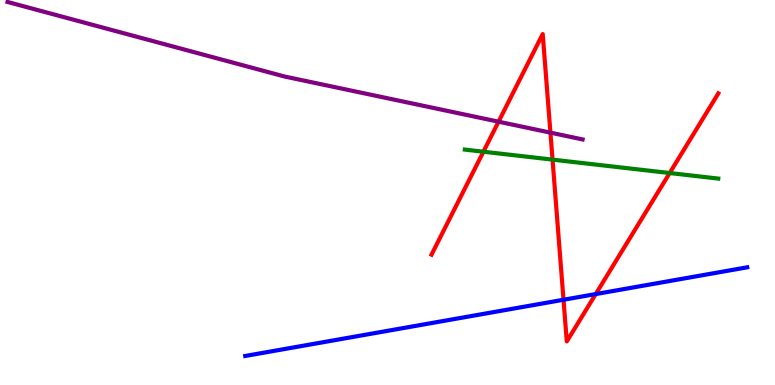[{'lines': ['blue', 'red'], 'intersections': [{'x': 7.27, 'y': 2.21}, {'x': 7.69, 'y': 2.36}]}, {'lines': ['green', 'red'], 'intersections': [{'x': 6.24, 'y': 6.06}, {'x': 7.13, 'y': 5.85}, {'x': 8.64, 'y': 5.51}]}, {'lines': ['purple', 'red'], 'intersections': [{'x': 6.43, 'y': 6.84}, {'x': 7.1, 'y': 6.55}]}, {'lines': ['blue', 'green'], 'intersections': []}, {'lines': ['blue', 'purple'], 'intersections': []}, {'lines': ['green', 'purple'], 'intersections': []}]